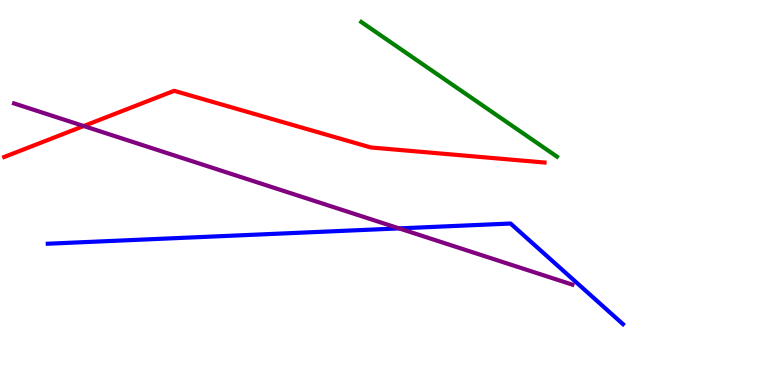[{'lines': ['blue', 'red'], 'intersections': []}, {'lines': ['green', 'red'], 'intersections': []}, {'lines': ['purple', 'red'], 'intersections': [{'x': 1.08, 'y': 6.73}]}, {'lines': ['blue', 'green'], 'intersections': []}, {'lines': ['blue', 'purple'], 'intersections': [{'x': 5.15, 'y': 4.07}]}, {'lines': ['green', 'purple'], 'intersections': []}]